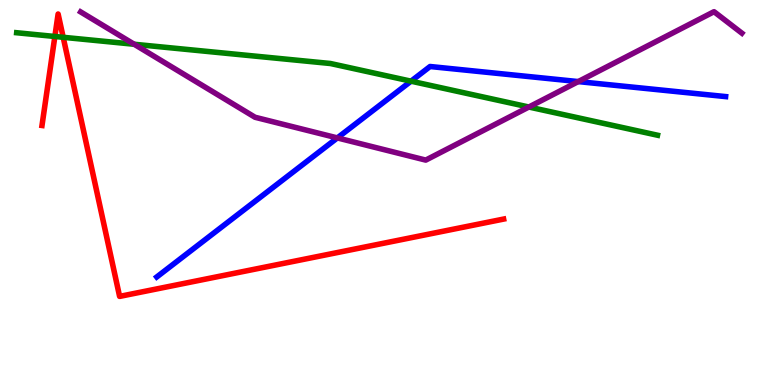[{'lines': ['blue', 'red'], 'intersections': []}, {'lines': ['green', 'red'], 'intersections': [{'x': 0.708, 'y': 9.05}, {'x': 0.815, 'y': 9.03}]}, {'lines': ['purple', 'red'], 'intersections': []}, {'lines': ['blue', 'green'], 'intersections': [{'x': 5.3, 'y': 7.89}]}, {'lines': ['blue', 'purple'], 'intersections': [{'x': 4.35, 'y': 6.42}, {'x': 7.46, 'y': 7.88}]}, {'lines': ['green', 'purple'], 'intersections': [{'x': 1.73, 'y': 8.85}, {'x': 6.82, 'y': 7.22}]}]